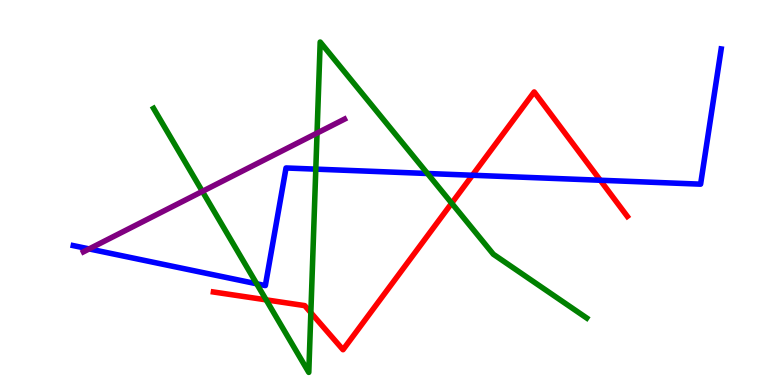[{'lines': ['blue', 'red'], 'intersections': [{'x': 6.1, 'y': 5.45}, {'x': 7.75, 'y': 5.32}]}, {'lines': ['green', 'red'], 'intersections': [{'x': 3.43, 'y': 2.21}, {'x': 4.01, 'y': 1.88}, {'x': 5.83, 'y': 4.72}]}, {'lines': ['purple', 'red'], 'intersections': []}, {'lines': ['blue', 'green'], 'intersections': [{'x': 3.31, 'y': 2.63}, {'x': 4.07, 'y': 5.61}, {'x': 5.52, 'y': 5.49}]}, {'lines': ['blue', 'purple'], 'intersections': [{'x': 1.15, 'y': 3.53}]}, {'lines': ['green', 'purple'], 'intersections': [{'x': 2.61, 'y': 5.03}, {'x': 4.09, 'y': 6.54}]}]